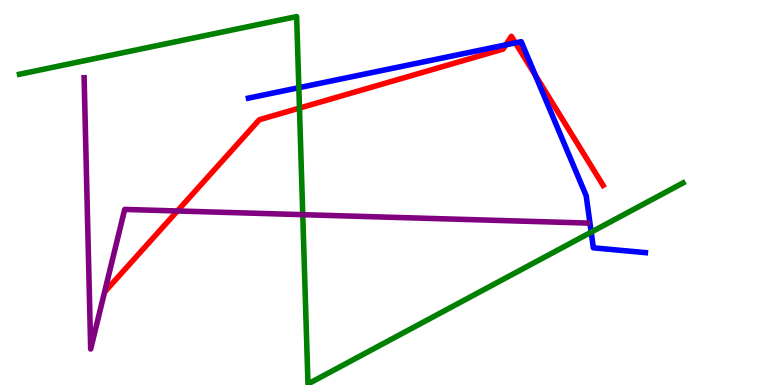[{'lines': ['blue', 'red'], 'intersections': [{'x': 6.53, 'y': 8.83}, {'x': 6.65, 'y': 8.89}, {'x': 6.91, 'y': 8.04}]}, {'lines': ['green', 'red'], 'intersections': [{'x': 3.86, 'y': 7.19}]}, {'lines': ['purple', 'red'], 'intersections': [{'x': 2.29, 'y': 4.52}]}, {'lines': ['blue', 'green'], 'intersections': [{'x': 3.86, 'y': 7.72}, {'x': 7.63, 'y': 3.97}]}, {'lines': ['blue', 'purple'], 'intersections': []}, {'lines': ['green', 'purple'], 'intersections': [{'x': 3.91, 'y': 4.42}]}]